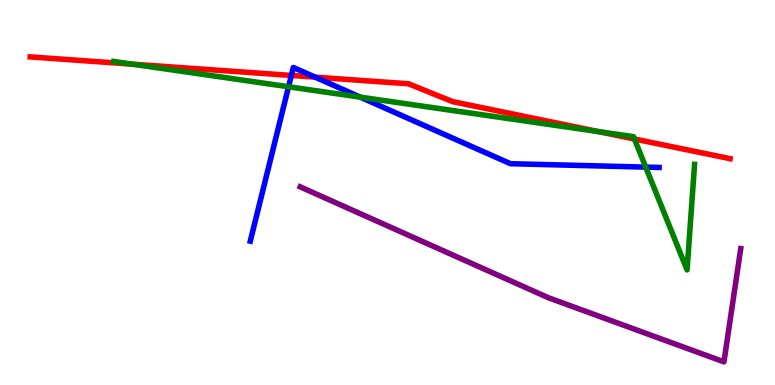[{'lines': ['blue', 'red'], 'intersections': [{'x': 3.76, 'y': 8.04}, {'x': 4.07, 'y': 8.0}]}, {'lines': ['green', 'red'], 'intersections': [{'x': 1.71, 'y': 8.33}, {'x': 7.72, 'y': 6.58}, {'x': 8.19, 'y': 6.39}]}, {'lines': ['purple', 'red'], 'intersections': []}, {'lines': ['blue', 'green'], 'intersections': [{'x': 3.72, 'y': 7.75}, {'x': 4.65, 'y': 7.48}, {'x': 8.33, 'y': 5.66}]}, {'lines': ['blue', 'purple'], 'intersections': []}, {'lines': ['green', 'purple'], 'intersections': []}]